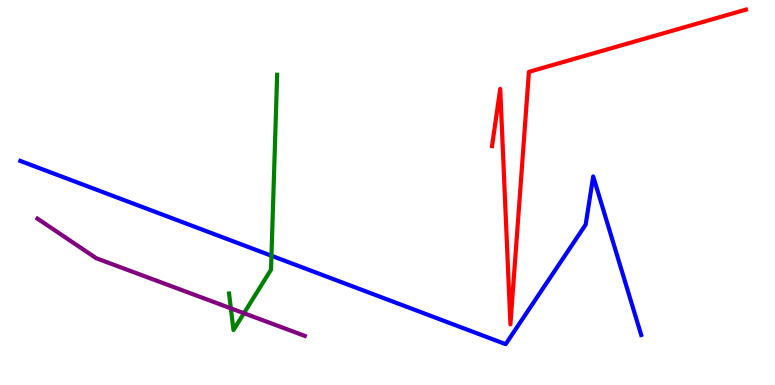[{'lines': ['blue', 'red'], 'intersections': []}, {'lines': ['green', 'red'], 'intersections': []}, {'lines': ['purple', 'red'], 'intersections': []}, {'lines': ['blue', 'green'], 'intersections': [{'x': 3.5, 'y': 3.36}]}, {'lines': ['blue', 'purple'], 'intersections': []}, {'lines': ['green', 'purple'], 'intersections': [{'x': 2.98, 'y': 1.99}, {'x': 3.15, 'y': 1.86}]}]